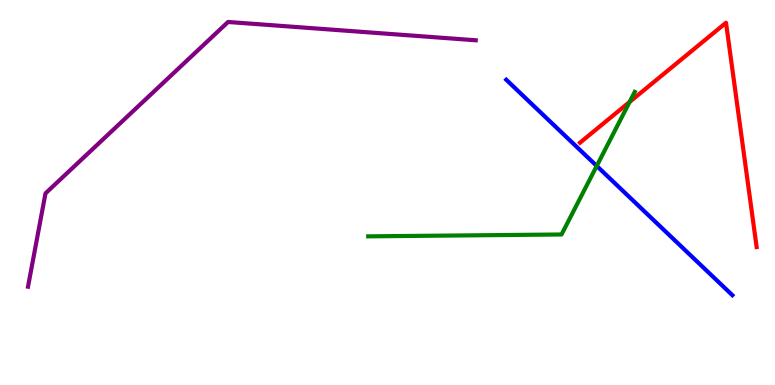[{'lines': ['blue', 'red'], 'intersections': []}, {'lines': ['green', 'red'], 'intersections': [{'x': 8.12, 'y': 7.35}]}, {'lines': ['purple', 'red'], 'intersections': []}, {'lines': ['blue', 'green'], 'intersections': [{'x': 7.7, 'y': 5.69}]}, {'lines': ['blue', 'purple'], 'intersections': []}, {'lines': ['green', 'purple'], 'intersections': []}]